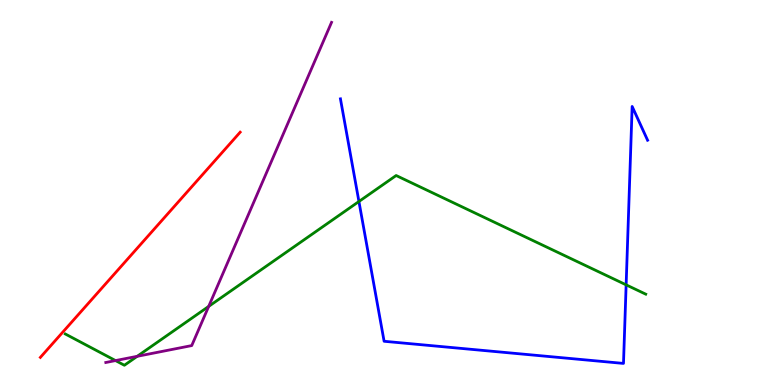[{'lines': ['blue', 'red'], 'intersections': []}, {'lines': ['green', 'red'], 'intersections': []}, {'lines': ['purple', 'red'], 'intersections': []}, {'lines': ['blue', 'green'], 'intersections': [{'x': 4.63, 'y': 4.77}, {'x': 8.08, 'y': 2.6}]}, {'lines': ['blue', 'purple'], 'intersections': []}, {'lines': ['green', 'purple'], 'intersections': [{'x': 1.49, 'y': 0.634}, {'x': 1.77, 'y': 0.745}, {'x': 2.69, 'y': 2.04}]}]